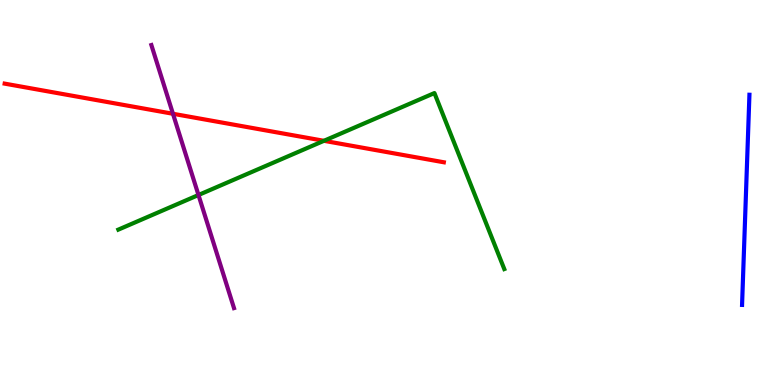[{'lines': ['blue', 'red'], 'intersections': []}, {'lines': ['green', 'red'], 'intersections': [{'x': 4.18, 'y': 6.34}]}, {'lines': ['purple', 'red'], 'intersections': [{'x': 2.23, 'y': 7.04}]}, {'lines': ['blue', 'green'], 'intersections': []}, {'lines': ['blue', 'purple'], 'intersections': []}, {'lines': ['green', 'purple'], 'intersections': [{'x': 2.56, 'y': 4.93}]}]